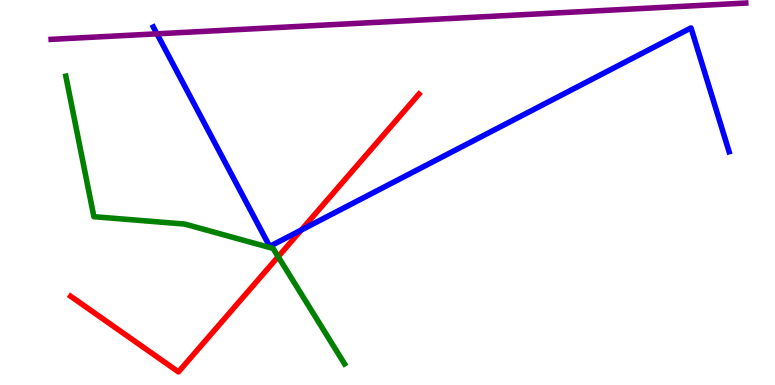[{'lines': ['blue', 'red'], 'intersections': [{'x': 3.89, 'y': 4.03}]}, {'lines': ['green', 'red'], 'intersections': [{'x': 3.59, 'y': 3.33}]}, {'lines': ['purple', 'red'], 'intersections': []}, {'lines': ['blue', 'green'], 'intersections': []}, {'lines': ['blue', 'purple'], 'intersections': [{'x': 2.03, 'y': 9.12}]}, {'lines': ['green', 'purple'], 'intersections': []}]